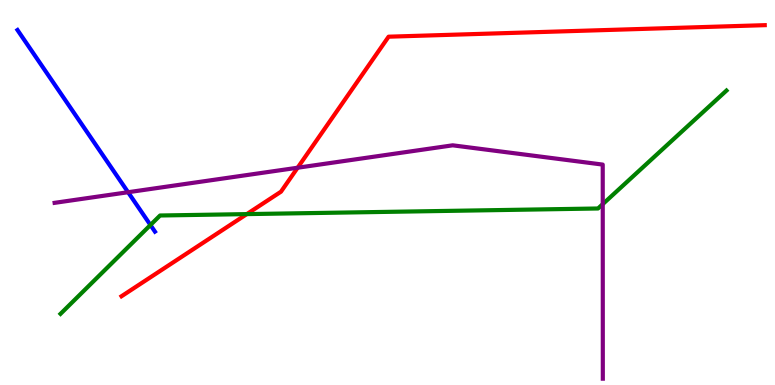[{'lines': ['blue', 'red'], 'intersections': []}, {'lines': ['green', 'red'], 'intersections': [{'x': 3.18, 'y': 4.44}]}, {'lines': ['purple', 'red'], 'intersections': [{'x': 3.84, 'y': 5.64}]}, {'lines': ['blue', 'green'], 'intersections': [{'x': 1.94, 'y': 4.16}]}, {'lines': ['blue', 'purple'], 'intersections': [{'x': 1.65, 'y': 5.01}]}, {'lines': ['green', 'purple'], 'intersections': [{'x': 7.78, 'y': 4.7}]}]